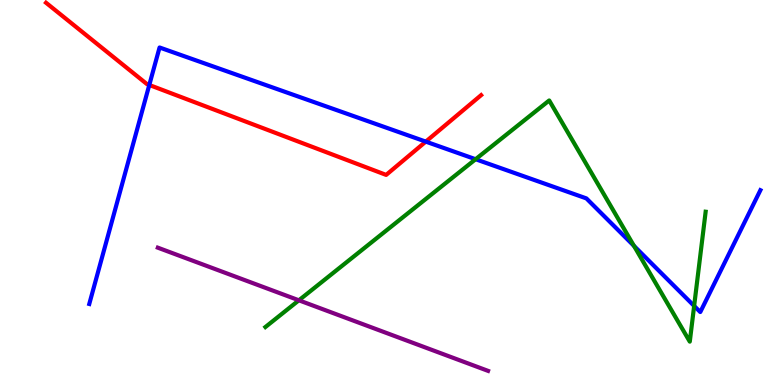[{'lines': ['blue', 'red'], 'intersections': [{'x': 1.93, 'y': 7.79}, {'x': 5.49, 'y': 6.32}]}, {'lines': ['green', 'red'], 'intersections': []}, {'lines': ['purple', 'red'], 'intersections': []}, {'lines': ['blue', 'green'], 'intersections': [{'x': 6.14, 'y': 5.86}, {'x': 8.18, 'y': 3.61}, {'x': 8.96, 'y': 2.05}]}, {'lines': ['blue', 'purple'], 'intersections': []}, {'lines': ['green', 'purple'], 'intersections': [{'x': 3.86, 'y': 2.2}]}]